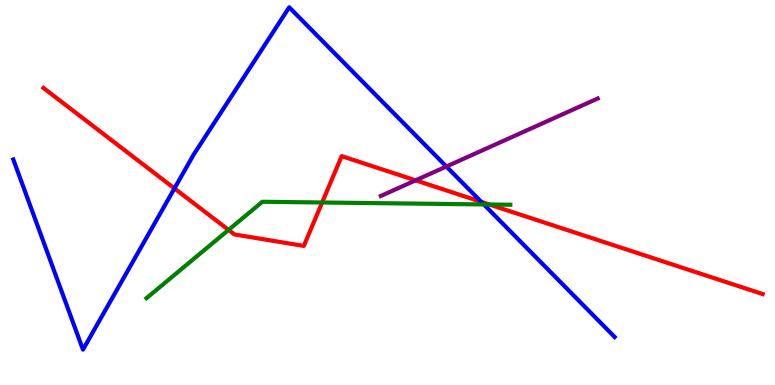[{'lines': ['blue', 'red'], 'intersections': [{'x': 2.25, 'y': 5.11}, {'x': 6.21, 'y': 4.76}]}, {'lines': ['green', 'red'], 'intersections': [{'x': 2.95, 'y': 4.03}, {'x': 4.16, 'y': 4.74}, {'x': 6.31, 'y': 4.69}]}, {'lines': ['purple', 'red'], 'intersections': [{'x': 5.36, 'y': 5.32}]}, {'lines': ['blue', 'green'], 'intersections': [{'x': 6.24, 'y': 4.69}]}, {'lines': ['blue', 'purple'], 'intersections': [{'x': 5.76, 'y': 5.67}]}, {'lines': ['green', 'purple'], 'intersections': []}]